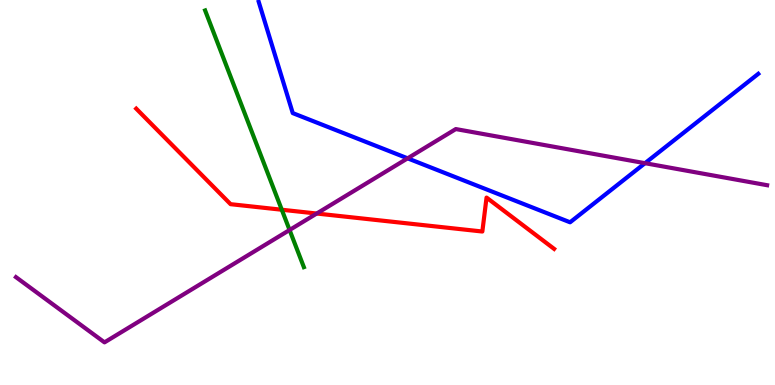[{'lines': ['blue', 'red'], 'intersections': []}, {'lines': ['green', 'red'], 'intersections': [{'x': 3.64, 'y': 4.55}]}, {'lines': ['purple', 'red'], 'intersections': [{'x': 4.09, 'y': 4.45}]}, {'lines': ['blue', 'green'], 'intersections': []}, {'lines': ['blue', 'purple'], 'intersections': [{'x': 5.26, 'y': 5.89}, {'x': 8.32, 'y': 5.76}]}, {'lines': ['green', 'purple'], 'intersections': [{'x': 3.74, 'y': 4.03}]}]